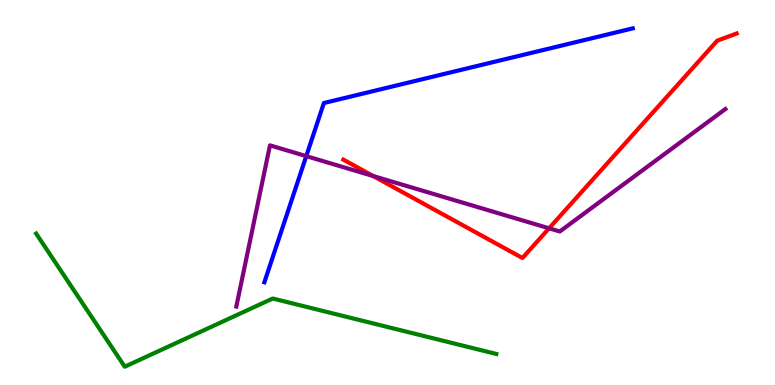[{'lines': ['blue', 'red'], 'intersections': []}, {'lines': ['green', 'red'], 'intersections': []}, {'lines': ['purple', 'red'], 'intersections': [{'x': 4.82, 'y': 5.43}, {'x': 7.08, 'y': 4.07}]}, {'lines': ['blue', 'green'], 'intersections': []}, {'lines': ['blue', 'purple'], 'intersections': [{'x': 3.95, 'y': 5.94}]}, {'lines': ['green', 'purple'], 'intersections': []}]